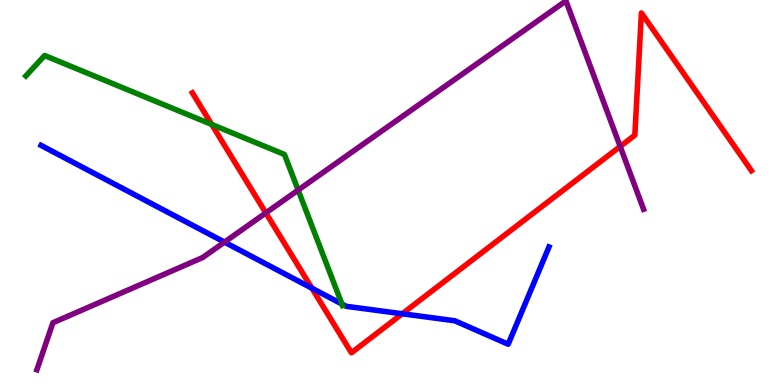[{'lines': ['blue', 'red'], 'intersections': [{'x': 4.02, 'y': 2.51}, {'x': 5.19, 'y': 1.85}]}, {'lines': ['green', 'red'], 'intersections': [{'x': 2.73, 'y': 6.77}]}, {'lines': ['purple', 'red'], 'intersections': [{'x': 3.43, 'y': 4.47}, {'x': 8.0, 'y': 6.2}]}, {'lines': ['blue', 'green'], 'intersections': [{'x': 4.41, 'y': 2.1}]}, {'lines': ['blue', 'purple'], 'intersections': [{'x': 2.9, 'y': 3.71}]}, {'lines': ['green', 'purple'], 'intersections': [{'x': 3.85, 'y': 5.06}]}]